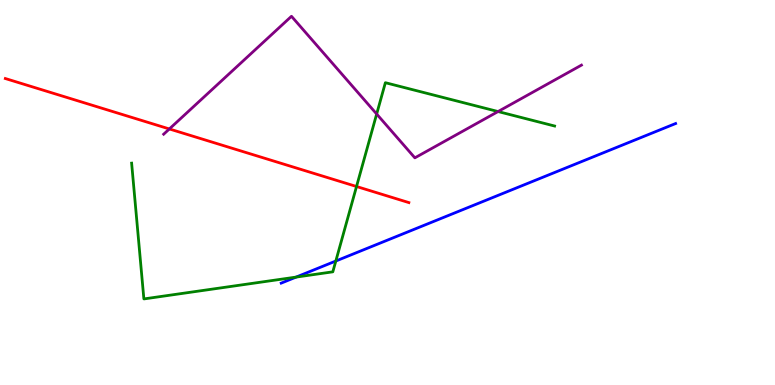[{'lines': ['blue', 'red'], 'intersections': []}, {'lines': ['green', 'red'], 'intersections': [{'x': 4.6, 'y': 5.16}]}, {'lines': ['purple', 'red'], 'intersections': [{'x': 2.19, 'y': 6.65}]}, {'lines': ['blue', 'green'], 'intersections': [{'x': 3.82, 'y': 2.8}, {'x': 4.33, 'y': 3.22}]}, {'lines': ['blue', 'purple'], 'intersections': []}, {'lines': ['green', 'purple'], 'intersections': [{'x': 4.86, 'y': 7.04}, {'x': 6.43, 'y': 7.1}]}]